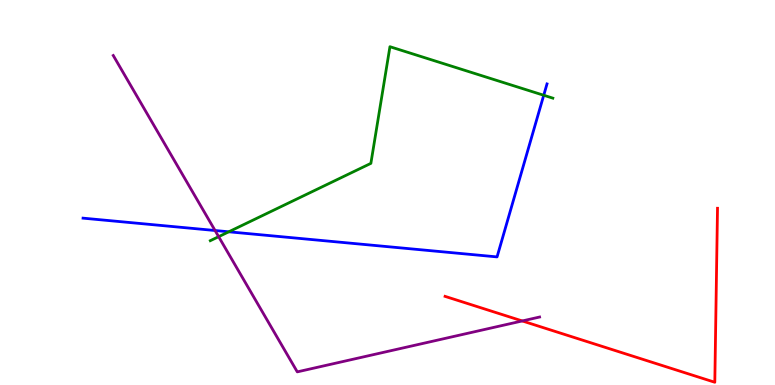[{'lines': ['blue', 'red'], 'intersections': []}, {'lines': ['green', 'red'], 'intersections': []}, {'lines': ['purple', 'red'], 'intersections': [{'x': 6.74, 'y': 1.66}]}, {'lines': ['blue', 'green'], 'intersections': [{'x': 2.95, 'y': 3.98}, {'x': 7.02, 'y': 7.53}]}, {'lines': ['blue', 'purple'], 'intersections': [{'x': 2.77, 'y': 4.01}]}, {'lines': ['green', 'purple'], 'intersections': [{'x': 2.82, 'y': 3.85}]}]